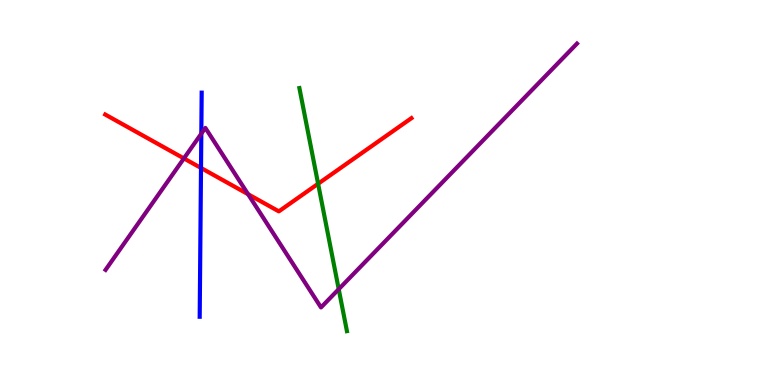[{'lines': ['blue', 'red'], 'intersections': [{'x': 2.59, 'y': 5.64}]}, {'lines': ['green', 'red'], 'intersections': [{'x': 4.1, 'y': 5.23}]}, {'lines': ['purple', 'red'], 'intersections': [{'x': 2.37, 'y': 5.89}, {'x': 3.2, 'y': 4.96}]}, {'lines': ['blue', 'green'], 'intersections': []}, {'lines': ['blue', 'purple'], 'intersections': [{'x': 2.6, 'y': 6.53}]}, {'lines': ['green', 'purple'], 'intersections': [{'x': 4.37, 'y': 2.49}]}]